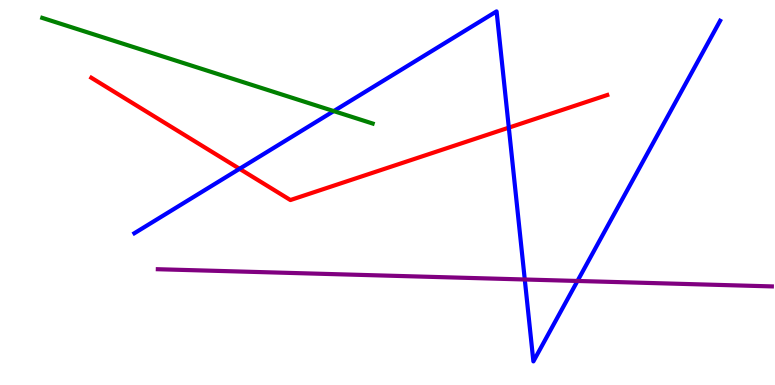[{'lines': ['blue', 'red'], 'intersections': [{'x': 3.09, 'y': 5.62}, {'x': 6.57, 'y': 6.68}]}, {'lines': ['green', 'red'], 'intersections': []}, {'lines': ['purple', 'red'], 'intersections': []}, {'lines': ['blue', 'green'], 'intersections': [{'x': 4.31, 'y': 7.11}]}, {'lines': ['blue', 'purple'], 'intersections': [{'x': 6.77, 'y': 2.74}, {'x': 7.45, 'y': 2.7}]}, {'lines': ['green', 'purple'], 'intersections': []}]